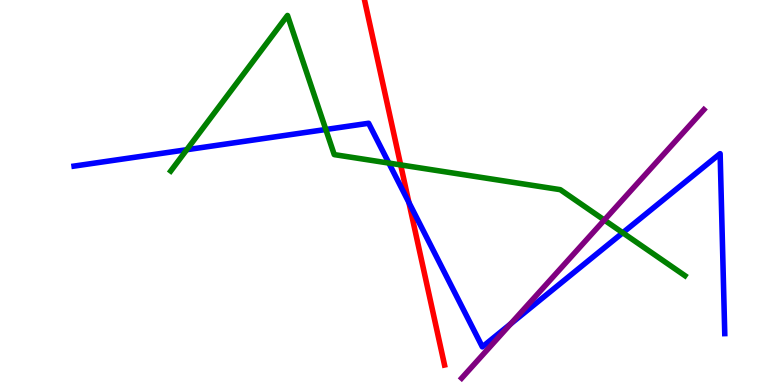[{'lines': ['blue', 'red'], 'intersections': [{'x': 5.28, 'y': 4.74}]}, {'lines': ['green', 'red'], 'intersections': [{'x': 5.17, 'y': 5.72}]}, {'lines': ['purple', 'red'], 'intersections': []}, {'lines': ['blue', 'green'], 'intersections': [{'x': 2.41, 'y': 6.11}, {'x': 4.2, 'y': 6.64}, {'x': 5.02, 'y': 5.76}, {'x': 8.04, 'y': 3.95}]}, {'lines': ['blue', 'purple'], 'intersections': [{'x': 6.59, 'y': 1.59}]}, {'lines': ['green', 'purple'], 'intersections': [{'x': 7.8, 'y': 4.28}]}]